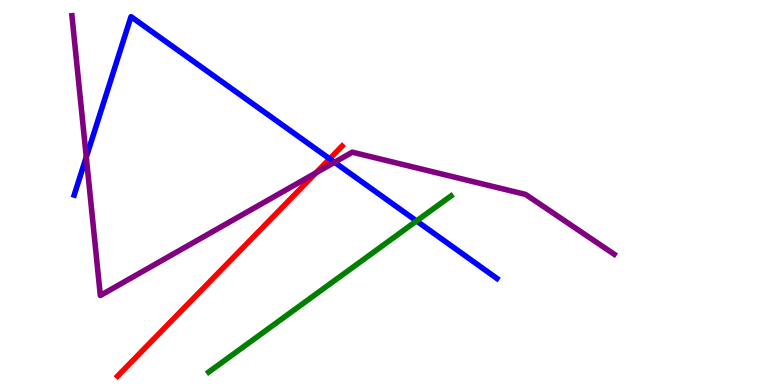[{'lines': ['blue', 'red'], 'intersections': [{'x': 4.25, 'y': 5.88}]}, {'lines': ['green', 'red'], 'intersections': []}, {'lines': ['purple', 'red'], 'intersections': [{'x': 4.08, 'y': 5.51}]}, {'lines': ['blue', 'green'], 'intersections': [{'x': 5.37, 'y': 4.26}]}, {'lines': ['blue', 'purple'], 'intersections': [{'x': 1.11, 'y': 5.92}, {'x': 4.32, 'y': 5.78}]}, {'lines': ['green', 'purple'], 'intersections': []}]